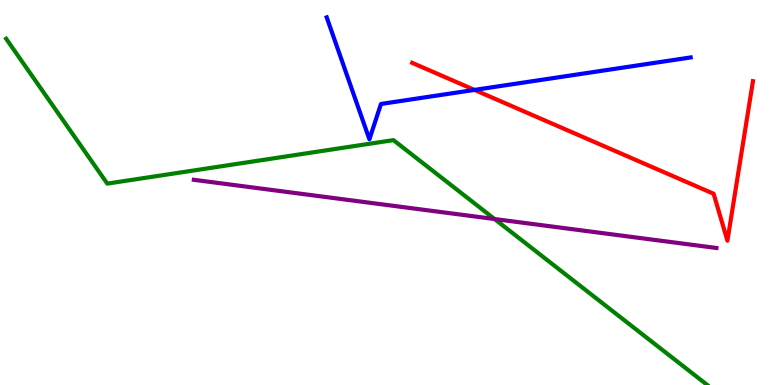[{'lines': ['blue', 'red'], 'intersections': [{'x': 6.12, 'y': 7.66}]}, {'lines': ['green', 'red'], 'intersections': []}, {'lines': ['purple', 'red'], 'intersections': []}, {'lines': ['blue', 'green'], 'intersections': []}, {'lines': ['blue', 'purple'], 'intersections': []}, {'lines': ['green', 'purple'], 'intersections': [{'x': 6.38, 'y': 4.31}]}]